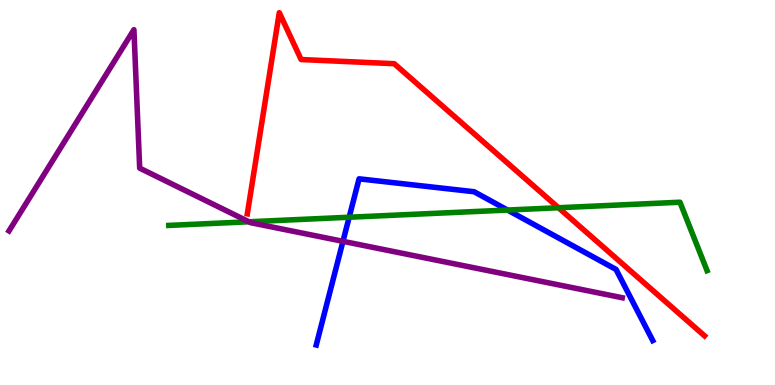[{'lines': ['blue', 'red'], 'intersections': []}, {'lines': ['green', 'red'], 'intersections': [{'x': 7.21, 'y': 4.6}]}, {'lines': ['purple', 'red'], 'intersections': []}, {'lines': ['blue', 'green'], 'intersections': [{'x': 4.51, 'y': 4.36}, {'x': 6.55, 'y': 4.54}]}, {'lines': ['blue', 'purple'], 'intersections': [{'x': 4.43, 'y': 3.73}]}, {'lines': ['green', 'purple'], 'intersections': [{'x': 3.21, 'y': 4.24}]}]